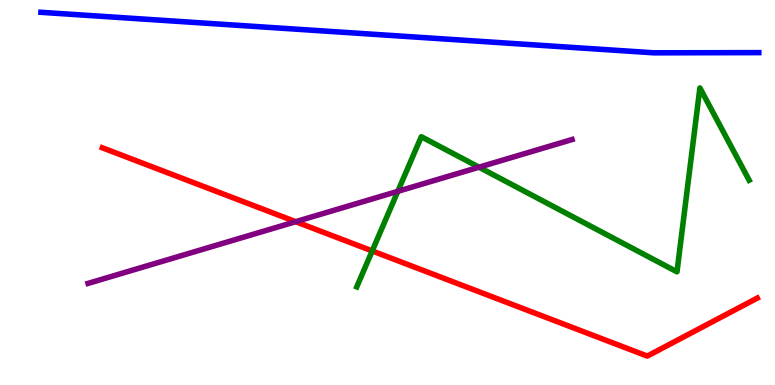[{'lines': ['blue', 'red'], 'intersections': []}, {'lines': ['green', 'red'], 'intersections': [{'x': 4.8, 'y': 3.48}]}, {'lines': ['purple', 'red'], 'intersections': [{'x': 3.82, 'y': 4.24}]}, {'lines': ['blue', 'green'], 'intersections': []}, {'lines': ['blue', 'purple'], 'intersections': []}, {'lines': ['green', 'purple'], 'intersections': [{'x': 5.13, 'y': 5.03}, {'x': 6.18, 'y': 5.66}]}]